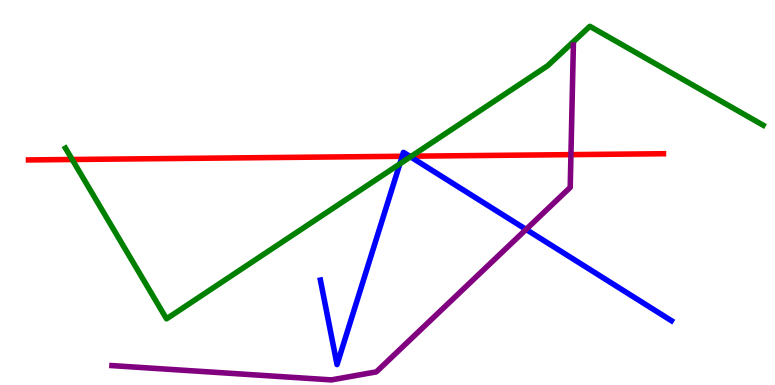[{'lines': ['blue', 'red'], 'intersections': [{'x': 5.19, 'y': 5.94}, {'x': 5.28, 'y': 5.94}]}, {'lines': ['green', 'red'], 'intersections': [{'x': 0.931, 'y': 5.86}, {'x': 5.31, 'y': 5.94}]}, {'lines': ['purple', 'red'], 'intersections': [{'x': 7.37, 'y': 5.98}]}, {'lines': ['blue', 'green'], 'intersections': [{'x': 5.16, 'y': 5.74}, {'x': 5.3, 'y': 5.93}]}, {'lines': ['blue', 'purple'], 'intersections': [{'x': 6.79, 'y': 4.04}]}, {'lines': ['green', 'purple'], 'intersections': []}]